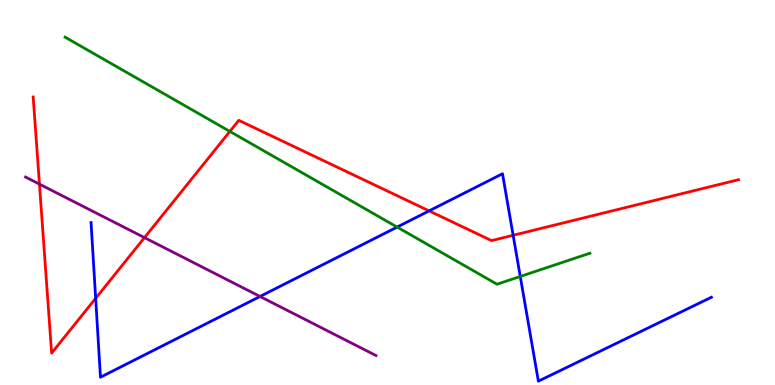[{'lines': ['blue', 'red'], 'intersections': [{'x': 1.23, 'y': 2.25}, {'x': 5.54, 'y': 4.52}, {'x': 6.62, 'y': 3.89}]}, {'lines': ['green', 'red'], 'intersections': [{'x': 2.97, 'y': 6.59}]}, {'lines': ['purple', 'red'], 'intersections': [{'x': 0.509, 'y': 5.22}, {'x': 1.86, 'y': 3.83}]}, {'lines': ['blue', 'green'], 'intersections': [{'x': 5.12, 'y': 4.1}, {'x': 6.71, 'y': 2.82}]}, {'lines': ['blue', 'purple'], 'intersections': [{'x': 3.36, 'y': 2.3}]}, {'lines': ['green', 'purple'], 'intersections': []}]